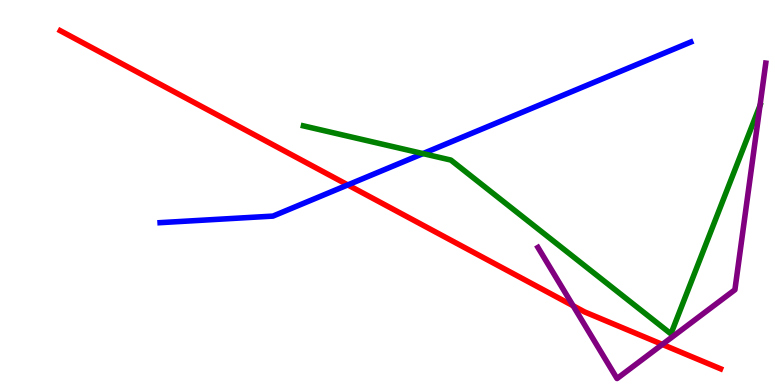[{'lines': ['blue', 'red'], 'intersections': [{'x': 4.49, 'y': 5.2}]}, {'lines': ['green', 'red'], 'intersections': []}, {'lines': ['purple', 'red'], 'intersections': [{'x': 7.4, 'y': 2.06}, {'x': 8.55, 'y': 1.05}]}, {'lines': ['blue', 'green'], 'intersections': [{'x': 5.46, 'y': 6.01}]}, {'lines': ['blue', 'purple'], 'intersections': []}, {'lines': ['green', 'purple'], 'intersections': [{'x': 9.81, 'y': 7.26}]}]